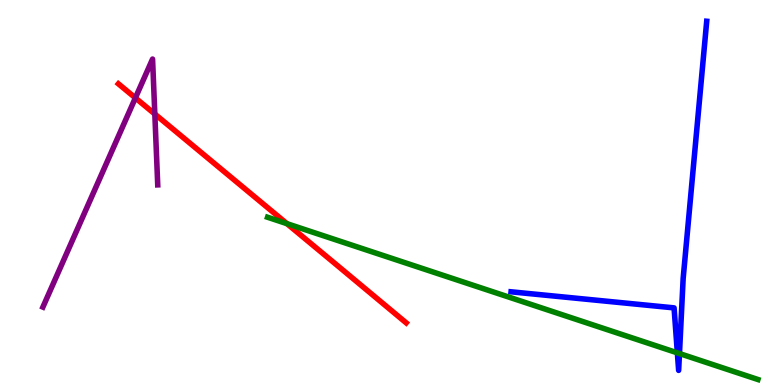[{'lines': ['blue', 'red'], 'intersections': []}, {'lines': ['green', 'red'], 'intersections': [{'x': 3.7, 'y': 4.19}]}, {'lines': ['purple', 'red'], 'intersections': [{'x': 1.75, 'y': 7.46}, {'x': 2.0, 'y': 7.04}]}, {'lines': ['blue', 'green'], 'intersections': [{'x': 8.74, 'y': 0.835}, {'x': 8.77, 'y': 0.817}]}, {'lines': ['blue', 'purple'], 'intersections': []}, {'lines': ['green', 'purple'], 'intersections': []}]